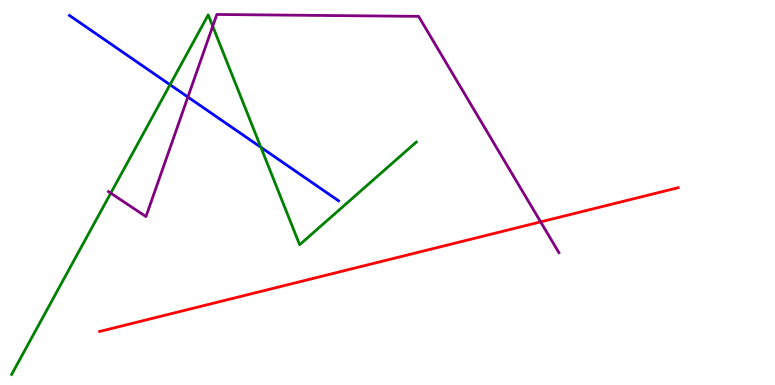[{'lines': ['blue', 'red'], 'intersections': []}, {'lines': ['green', 'red'], 'intersections': []}, {'lines': ['purple', 'red'], 'intersections': [{'x': 6.98, 'y': 4.24}]}, {'lines': ['blue', 'green'], 'intersections': [{'x': 2.19, 'y': 7.8}, {'x': 3.37, 'y': 6.17}]}, {'lines': ['blue', 'purple'], 'intersections': [{'x': 2.42, 'y': 7.48}]}, {'lines': ['green', 'purple'], 'intersections': [{'x': 1.43, 'y': 4.98}, {'x': 2.74, 'y': 9.32}]}]